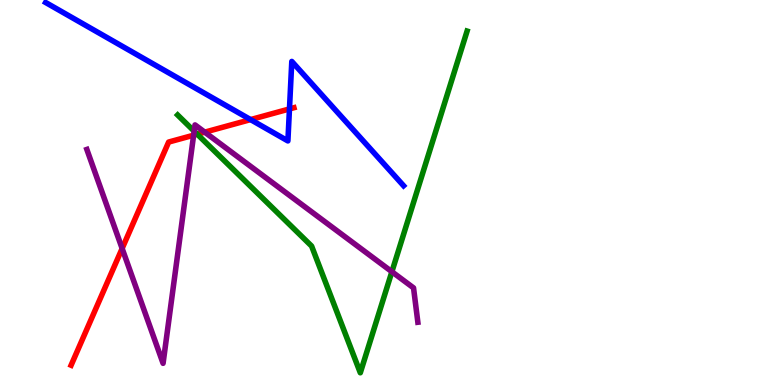[{'lines': ['blue', 'red'], 'intersections': [{'x': 3.23, 'y': 6.89}, {'x': 3.74, 'y': 7.17}]}, {'lines': ['green', 'red'], 'intersections': [{'x': 2.55, 'y': 6.51}]}, {'lines': ['purple', 'red'], 'intersections': [{'x': 1.58, 'y': 3.55}, {'x': 2.5, 'y': 6.49}, {'x': 2.64, 'y': 6.57}]}, {'lines': ['blue', 'green'], 'intersections': []}, {'lines': ['blue', 'purple'], 'intersections': []}, {'lines': ['green', 'purple'], 'intersections': [{'x': 2.51, 'y': 6.59}, {'x': 5.06, 'y': 2.94}]}]